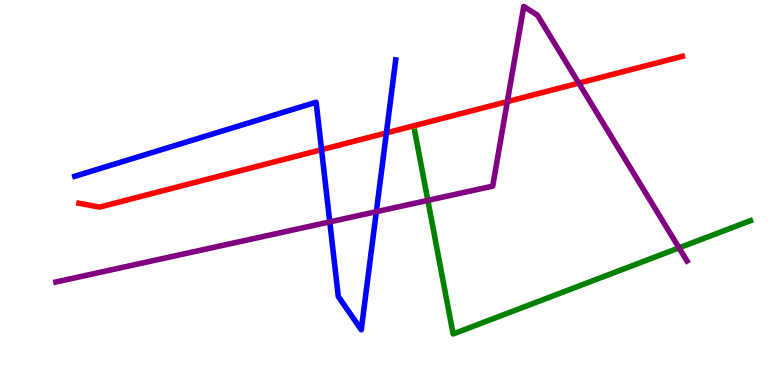[{'lines': ['blue', 'red'], 'intersections': [{'x': 4.15, 'y': 6.11}, {'x': 4.99, 'y': 6.55}]}, {'lines': ['green', 'red'], 'intersections': []}, {'lines': ['purple', 'red'], 'intersections': [{'x': 6.55, 'y': 7.36}, {'x': 7.47, 'y': 7.84}]}, {'lines': ['blue', 'green'], 'intersections': []}, {'lines': ['blue', 'purple'], 'intersections': [{'x': 4.26, 'y': 4.24}, {'x': 4.86, 'y': 4.5}]}, {'lines': ['green', 'purple'], 'intersections': [{'x': 5.52, 'y': 4.8}, {'x': 8.76, 'y': 3.56}]}]